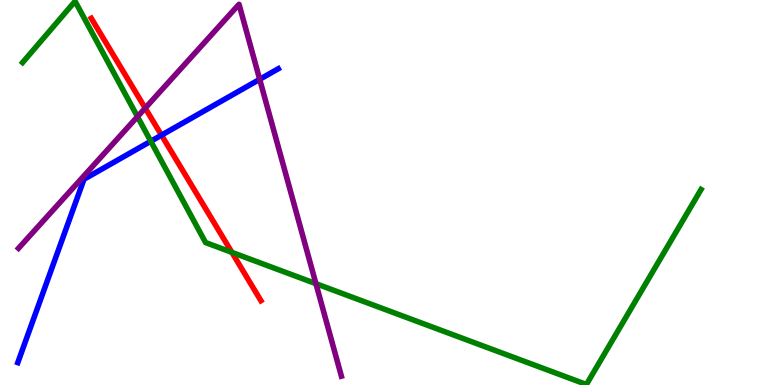[{'lines': ['blue', 'red'], 'intersections': [{'x': 2.08, 'y': 6.49}]}, {'lines': ['green', 'red'], 'intersections': [{'x': 2.99, 'y': 3.45}]}, {'lines': ['purple', 'red'], 'intersections': [{'x': 1.87, 'y': 7.19}]}, {'lines': ['blue', 'green'], 'intersections': [{'x': 1.95, 'y': 6.33}]}, {'lines': ['blue', 'purple'], 'intersections': [{'x': 3.35, 'y': 7.94}]}, {'lines': ['green', 'purple'], 'intersections': [{'x': 1.77, 'y': 6.97}, {'x': 4.08, 'y': 2.63}]}]